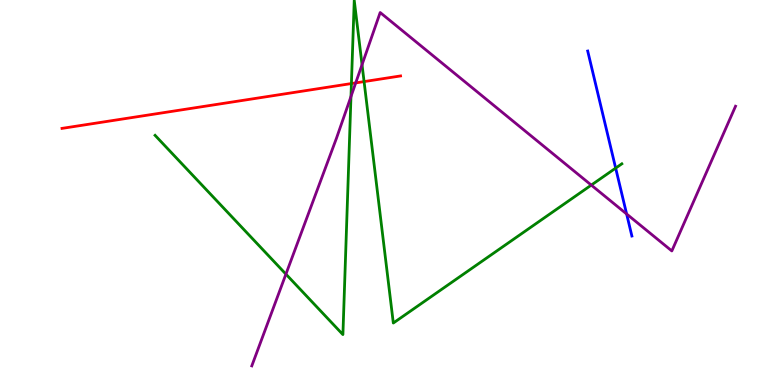[{'lines': ['blue', 'red'], 'intersections': []}, {'lines': ['green', 'red'], 'intersections': [{'x': 4.53, 'y': 7.83}, {'x': 4.7, 'y': 7.88}]}, {'lines': ['purple', 'red'], 'intersections': [{'x': 4.59, 'y': 7.85}]}, {'lines': ['blue', 'green'], 'intersections': [{'x': 7.94, 'y': 5.63}]}, {'lines': ['blue', 'purple'], 'intersections': [{'x': 8.09, 'y': 4.44}]}, {'lines': ['green', 'purple'], 'intersections': [{'x': 3.69, 'y': 2.88}, {'x': 4.53, 'y': 7.49}, {'x': 4.67, 'y': 8.32}, {'x': 7.63, 'y': 5.19}]}]